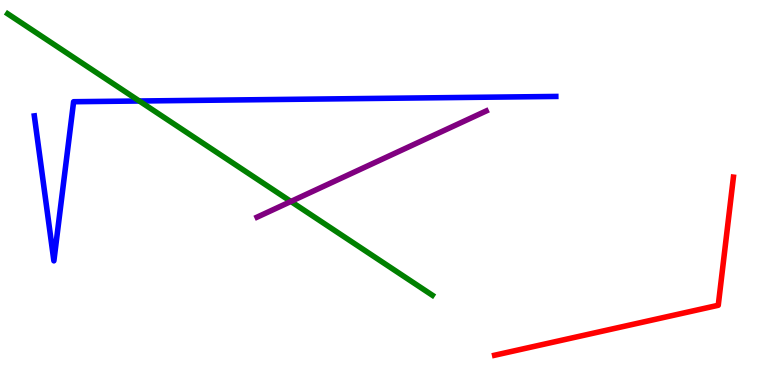[{'lines': ['blue', 'red'], 'intersections': []}, {'lines': ['green', 'red'], 'intersections': []}, {'lines': ['purple', 'red'], 'intersections': []}, {'lines': ['blue', 'green'], 'intersections': [{'x': 1.8, 'y': 7.38}]}, {'lines': ['blue', 'purple'], 'intersections': []}, {'lines': ['green', 'purple'], 'intersections': [{'x': 3.75, 'y': 4.77}]}]